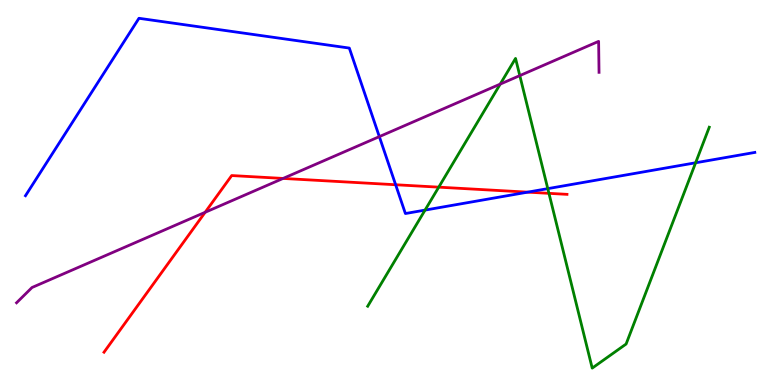[{'lines': ['blue', 'red'], 'intersections': [{'x': 5.11, 'y': 5.2}, {'x': 6.81, 'y': 5.01}]}, {'lines': ['green', 'red'], 'intersections': [{'x': 5.66, 'y': 5.14}, {'x': 7.08, 'y': 4.98}]}, {'lines': ['purple', 'red'], 'intersections': [{'x': 2.65, 'y': 4.49}, {'x': 3.65, 'y': 5.37}]}, {'lines': ['blue', 'green'], 'intersections': [{'x': 5.48, 'y': 4.54}, {'x': 7.07, 'y': 5.1}, {'x': 8.98, 'y': 5.77}]}, {'lines': ['blue', 'purple'], 'intersections': [{'x': 4.89, 'y': 6.45}]}, {'lines': ['green', 'purple'], 'intersections': [{'x': 6.45, 'y': 7.82}, {'x': 6.71, 'y': 8.04}]}]